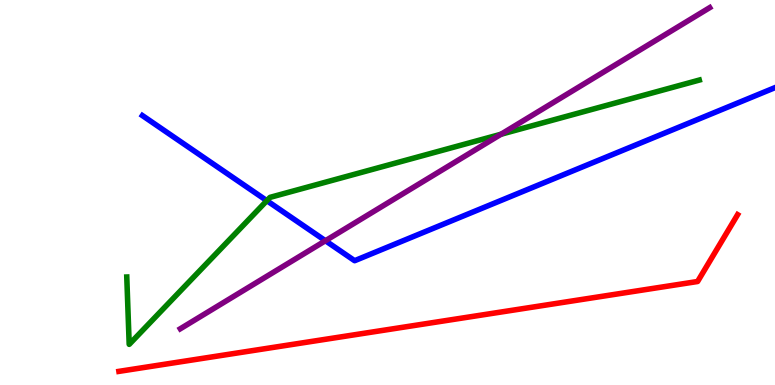[{'lines': ['blue', 'red'], 'intersections': []}, {'lines': ['green', 'red'], 'intersections': []}, {'lines': ['purple', 'red'], 'intersections': []}, {'lines': ['blue', 'green'], 'intersections': [{'x': 3.44, 'y': 4.79}]}, {'lines': ['blue', 'purple'], 'intersections': [{'x': 4.2, 'y': 3.75}]}, {'lines': ['green', 'purple'], 'intersections': [{'x': 6.46, 'y': 6.51}]}]